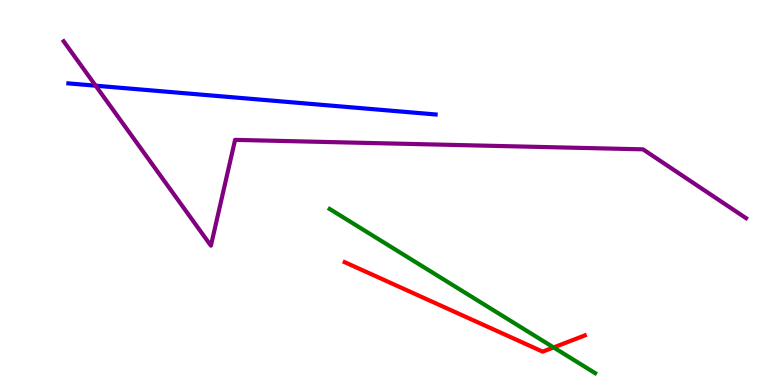[{'lines': ['blue', 'red'], 'intersections': []}, {'lines': ['green', 'red'], 'intersections': [{'x': 7.14, 'y': 0.976}]}, {'lines': ['purple', 'red'], 'intersections': []}, {'lines': ['blue', 'green'], 'intersections': []}, {'lines': ['blue', 'purple'], 'intersections': [{'x': 1.23, 'y': 7.77}]}, {'lines': ['green', 'purple'], 'intersections': []}]